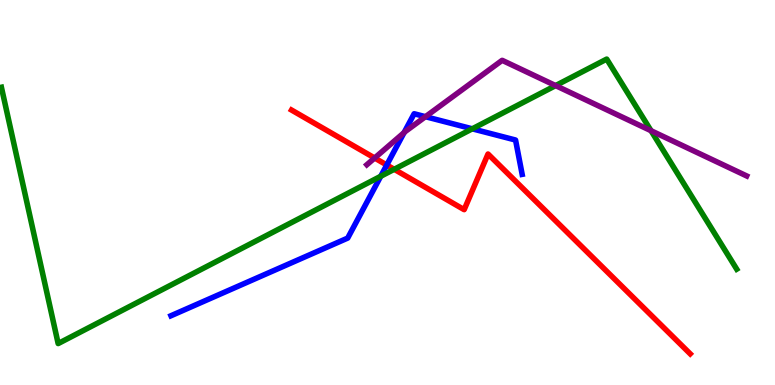[{'lines': ['blue', 'red'], 'intersections': [{'x': 4.99, 'y': 5.71}]}, {'lines': ['green', 'red'], 'intersections': [{'x': 5.09, 'y': 5.6}]}, {'lines': ['purple', 'red'], 'intersections': [{'x': 4.83, 'y': 5.9}]}, {'lines': ['blue', 'green'], 'intersections': [{'x': 4.91, 'y': 5.42}, {'x': 6.09, 'y': 6.65}]}, {'lines': ['blue', 'purple'], 'intersections': [{'x': 5.21, 'y': 6.56}, {'x': 5.49, 'y': 6.97}]}, {'lines': ['green', 'purple'], 'intersections': [{'x': 7.17, 'y': 7.78}, {'x': 8.4, 'y': 6.6}]}]